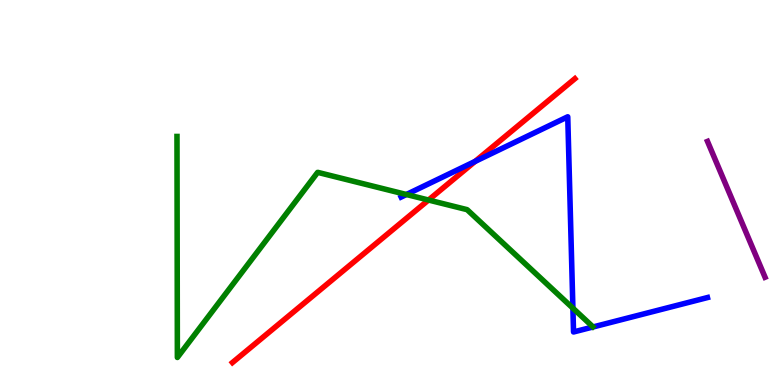[{'lines': ['blue', 'red'], 'intersections': [{'x': 6.13, 'y': 5.81}]}, {'lines': ['green', 'red'], 'intersections': [{'x': 5.53, 'y': 4.8}]}, {'lines': ['purple', 'red'], 'intersections': []}, {'lines': ['blue', 'green'], 'intersections': [{'x': 5.24, 'y': 4.95}, {'x': 7.39, 'y': 2.0}]}, {'lines': ['blue', 'purple'], 'intersections': []}, {'lines': ['green', 'purple'], 'intersections': []}]